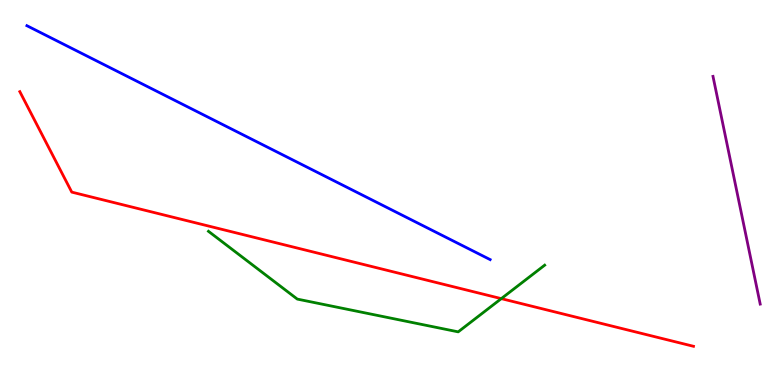[{'lines': ['blue', 'red'], 'intersections': []}, {'lines': ['green', 'red'], 'intersections': [{'x': 6.47, 'y': 2.24}]}, {'lines': ['purple', 'red'], 'intersections': []}, {'lines': ['blue', 'green'], 'intersections': []}, {'lines': ['blue', 'purple'], 'intersections': []}, {'lines': ['green', 'purple'], 'intersections': []}]